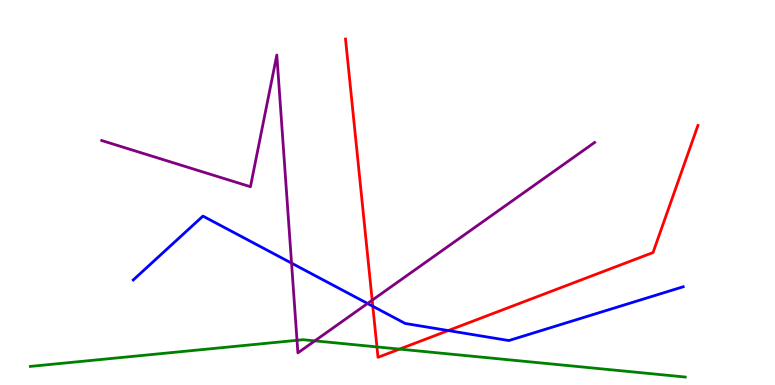[{'lines': ['blue', 'red'], 'intersections': [{'x': 4.81, 'y': 2.05}, {'x': 5.78, 'y': 1.41}]}, {'lines': ['green', 'red'], 'intersections': [{'x': 4.86, 'y': 0.989}, {'x': 5.16, 'y': 0.932}]}, {'lines': ['purple', 'red'], 'intersections': [{'x': 4.8, 'y': 2.2}]}, {'lines': ['blue', 'green'], 'intersections': []}, {'lines': ['blue', 'purple'], 'intersections': [{'x': 3.76, 'y': 3.17}, {'x': 4.74, 'y': 2.12}]}, {'lines': ['green', 'purple'], 'intersections': [{'x': 3.83, 'y': 1.16}, {'x': 4.06, 'y': 1.15}]}]